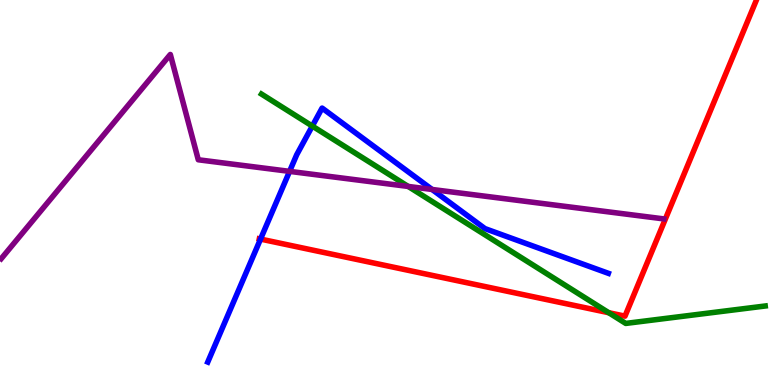[{'lines': ['blue', 'red'], 'intersections': [{'x': 3.36, 'y': 3.79}]}, {'lines': ['green', 'red'], 'intersections': [{'x': 7.85, 'y': 1.88}]}, {'lines': ['purple', 'red'], 'intersections': []}, {'lines': ['blue', 'green'], 'intersections': [{'x': 4.03, 'y': 6.73}]}, {'lines': ['blue', 'purple'], 'intersections': [{'x': 3.74, 'y': 5.55}, {'x': 5.58, 'y': 5.08}]}, {'lines': ['green', 'purple'], 'intersections': [{'x': 5.27, 'y': 5.16}]}]